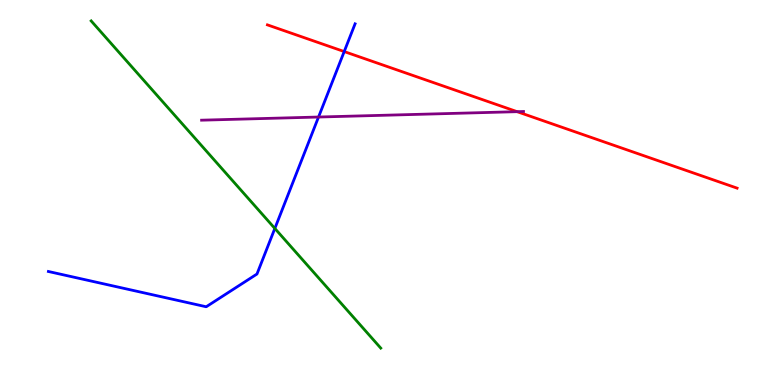[{'lines': ['blue', 'red'], 'intersections': [{'x': 4.44, 'y': 8.66}]}, {'lines': ['green', 'red'], 'intersections': []}, {'lines': ['purple', 'red'], 'intersections': [{'x': 6.67, 'y': 7.1}]}, {'lines': ['blue', 'green'], 'intersections': [{'x': 3.55, 'y': 4.07}]}, {'lines': ['blue', 'purple'], 'intersections': [{'x': 4.11, 'y': 6.96}]}, {'lines': ['green', 'purple'], 'intersections': []}]